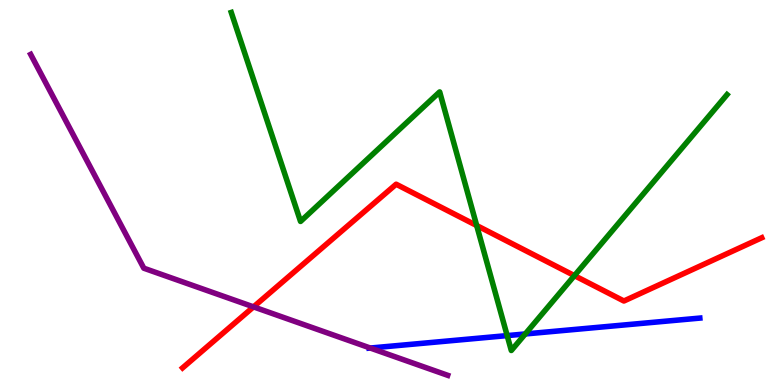[{'lines': ['blue', 'red'], 'intersections': []}, {'lines': ['green', 'red'], 'intersections': [{'x': 6.15, 'y': 4.14}, {'x': 7.41, 'y': 2.84}]}, {'lines': ['purple', 'red'], 'intersections': [{'x': 3.27, 'y': 2.03}]}, {'lines': ['blue', 'green'], 'intersections': [{'x': 6.54, 'y': 1.28}, {'x': 6.78, 'y': 1.33}]}, {'lines': ['blue', 'purple'], 'intersections': [{'x': 4.78, 'y': 0.96}]}, {'lines': ['green', 'purple'], 'intersections': []}]